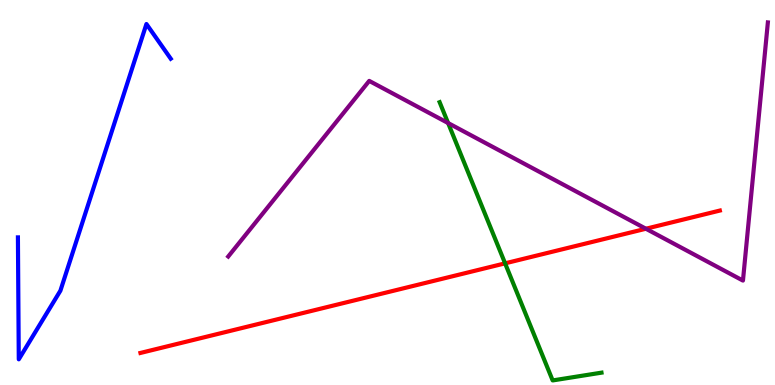[{'lines': ['blue', 'red'], 'intersections': []}, {'lines': ['green', 'red'], 'intersections': [{'x': 6.52, 'y': 3.16}]}, {'lines': ['purple', 'red'], 'intersections': [{'x': 8.33, 'y': 4.06}]}, {'lines': ['blue', 'green'], 'intersections': []}, {'lines': ['blue', 'purple'], 'intersections': []}, {'lines': ['green', 'purple'], 'intersections': [{'x': 5.78, 'y': 6.8}]}]